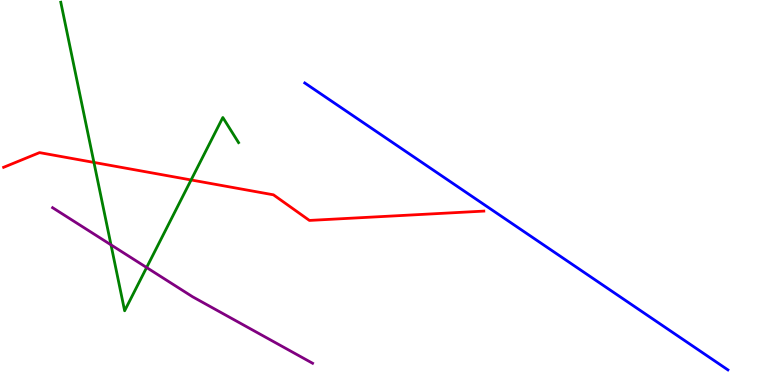[{'lines': ['blue', 'red'], 'intersections': []}, {'lines': ['green', 'red'], 'intersections': [{'x': 1.21, 'y': 5.78}, {'x': 2.47, 'y': 5.33}]}, {'lines': ['purple', 'red'], 'intersections': []}, {'lines': ['blue', 'green'], 'intersections': []}, {'lines': ['blue', 'purple'], 'intersections': []}, {'lines': ['green', 'purple'], 'intersections': [{'x': 1.43, 'y': 3.64}, {'x': 1.89, 'y': 3.05}]}]